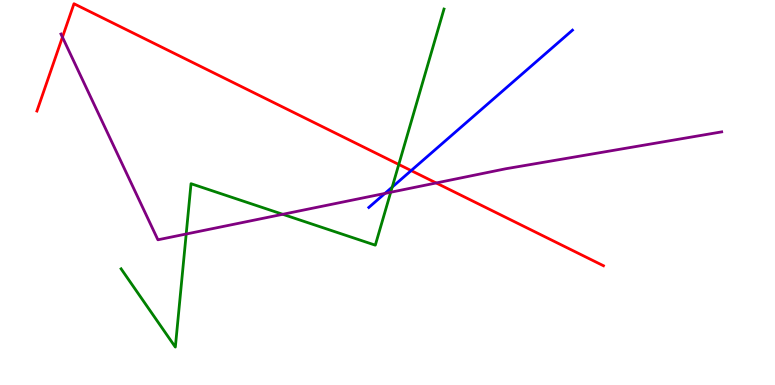[{'lines': ['blue', 'red'], 'intersections': [{'x': 5.31, 'y': 5.57}]}, {'lines': ['green', 'red'], 'intersections': [{'x': 5.15, 'y': 5.73}]}, {'lines': ['purple', 'red'], 'intersections': [{'x': 0.806, 'y': 9.03}, {'x': 5.63, 'y': 5.25}]}, {'lines': ['blue', 'green'], 'intersections': [{'x': 5.06, 'y': 5.14}]}, {'lines': ['blue', 'purple'], 'intersections': [{'x': 4.97, 'y': 4.98}]}, {'lines': ['green', 'purple'], 'intersections': [{'x': 2.4, 'y': 3.92}, {'x': 3.65, 'y': 4.43}, {'x': 5.04, 'y': 5.01}]}]